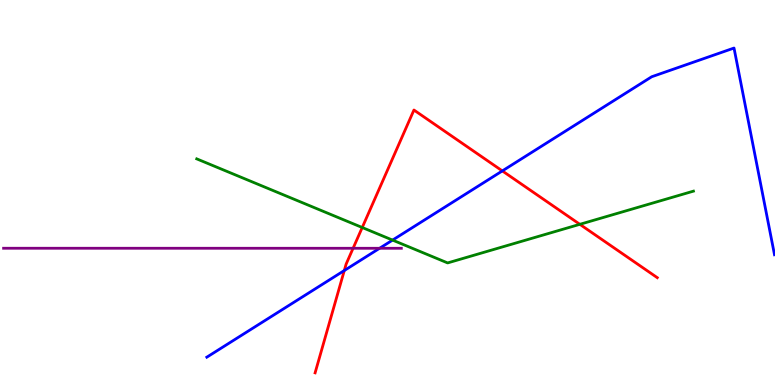[{'lines': ['blue', 'red'], 'intersections': [{'x': 4.44, 'y': 2.97}, {'x': 6.48, 'y': 5.56}]}, {'lines': ['green', 'red'], 'intersections': [{'x': 4.67, 'y': 4.09}, {'x': 7.48, 'y': 4.17}]}, {'lines': ['purple', 'red'], 'intersections': [{'x': 4.56, 'y': 3.55}]}, {'lines': ['blue', 'green'], 'intersections': [{'x': 5.07, 'y': 3.76}]}, {'lines': ['blue', 'purple'], 'intersections': [{'x': 4.9, 'y': 3.55}]}, {'lines': ['green', 'purple'], 'intersections': []}]